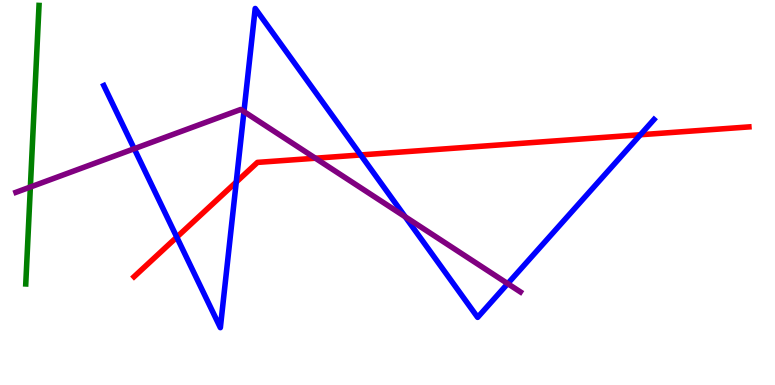[{'lines': ['blue', 'red'], 'intersections': [{'x': 2.28, 'y': 3.84}, {'x': 3.05, 'y': 5.27}, {'x': 4.65, 'y': 5.98}, {'x': 8.26, 'y': 6.5}]}, {'lines': ['green', 'red'], 'intersections': []}, {'lines': ['purple', 'red'], 'intersections': [{'x': 4.07, 'y': 5.89}]}, {'lines': ['blue', 'green'], 'intersections': []}, {'lines': ['blue', 'purple'], 'intersections': [{'x': 1.73, 'y': 6.14}, {'x': 3.15, 'y': 7.1}, {'x': 5.23, 'y': 4.37}, {'x': 6.55, 'y': 2.63}]}, {'lines': ['green', 'purple'], 'intersections': [{'x': 0.392, 'y': 5.14}]}]